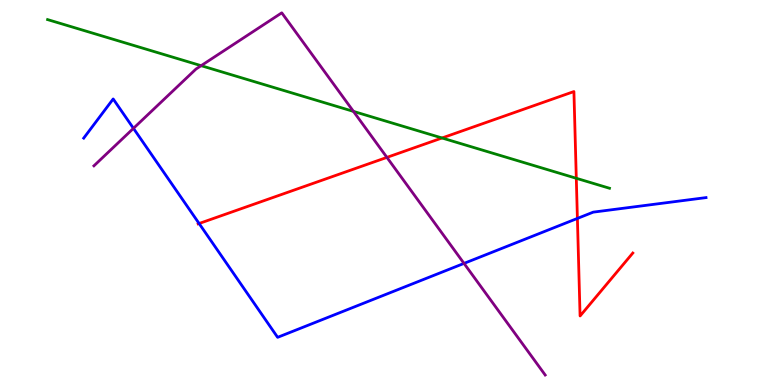[{'lines': ['blue', 'red'], 'intersections': [{'x': 2.57, 'y': 4.19}, {'x': 7.45, 'y': 4.33}]}, {'lines': ['green', 'red'], 'intersections': [{'x': 5.7, 'y': 6.42}, {'x': 7.44, 'y': 5.37}]}, {'lines': ['purple', 'red'], 'intersections': [{'x': 4.99, 'y': 5.91}]}, {'lines': ['blue', 'green'], 'intersections': []}, {'lines': ['blue', 'purple'], 'intersections': [{'x': 1.72, 'y': 6.67}, {'x': 5.99, 'y': 3.16}]}, {'lines': ['green', 'purple'], 'intersections': [{'x': 2.6, 'y': 8.29}, {'x': 4.56, 'y': 7.11}]}]